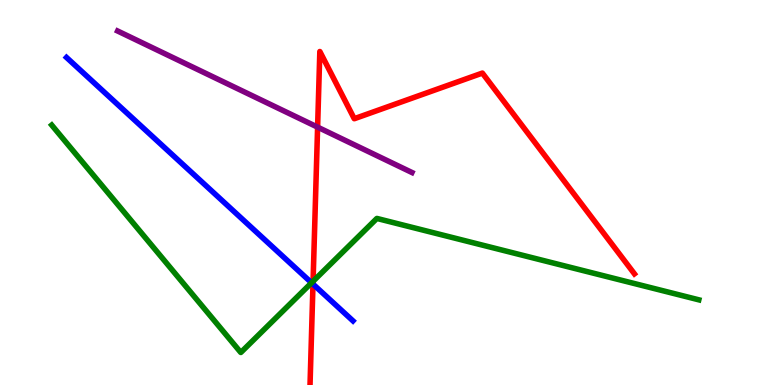[{'lines': ['blue', 'red'], 'intersections': [{'x': 4.04, 'y': 2.62}]}, {'lines': ['green', 'red'], 'intersections': [{'x': 4.04, 'y': 2.69}]}, {'lines': ['purple', 'red'], 'intersections': [{'x': 4.1, 'y': 6.7}]}, {'lines': ['blue', 'green'], 'intersections': [{'x': 4.02, 'y': 2.65}]}, {'lines': ['blue', 'purple'], 'intersections': []}, {'lines': ['green', 'purple'], 'intersections': []}]